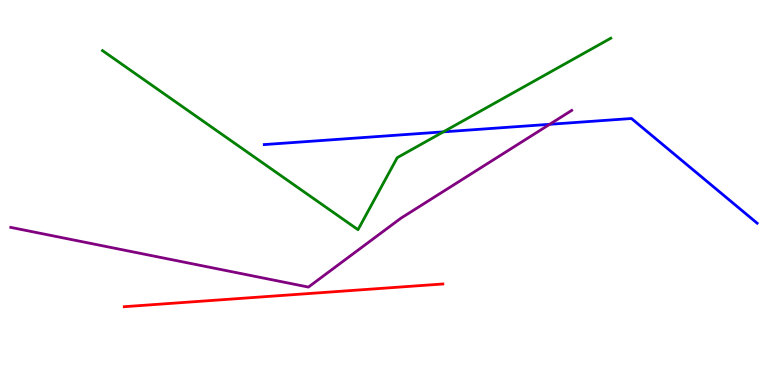[{'lines': ['blue', 'red'], 'intersections': []}, {'lines': ['green', 'red'], 'intersections': []}, {'lines': ['purple', 'red'], 'intersections': []}, {'lines': ['blue', 'green'], 'intersections': [{'x': 5.72, 'y': 6.58}]}, {'lines': ['blue', 'purple'], 'intersections': [{'x': 7.09, 'y': 6.77}]}, {'lines': ['green', 'purple'], 'intersections': []}]